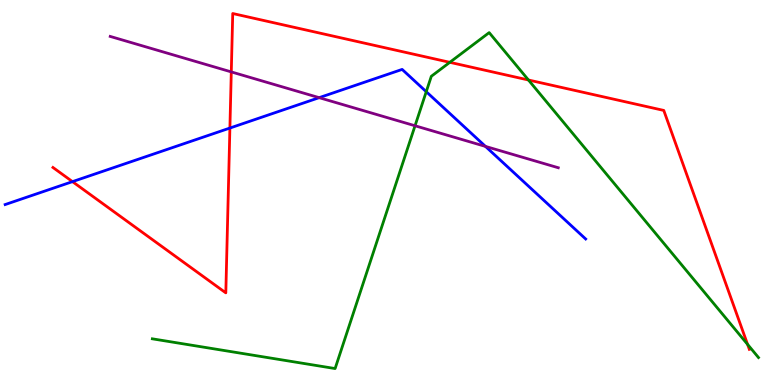[{'lines': ['blue', 'red'], 'intersections': [{'x': 0.935, 'y': 5.28}, {'x': 2.97, 'y': 6.67}]}, {'lines': ['green', 'red'], 'intersections': [{'x': 5.8, 'y': 8.38}, {'x': 6.82, 'y': 7.92}, {'x': 9.65, 'y': 1.06}]}, {'lines': ['purple', 'red'], 'intersections': [{'x': 2.98, 'y': 8.13}]}, {'lines': ['blue', 'green'], 'intersections': [{'x': 5.5, 'y': 7.62}]}, {'lines': ['blue', 'purple'], 'intersections': [{'x': 4.12, 'y': 7.46}, {'x': 6.26, 'y': 6.2}]}, {'lines': ['green', 'purple'], 'intersections': [{'x': 5.36, 'y': 6.73}]}]